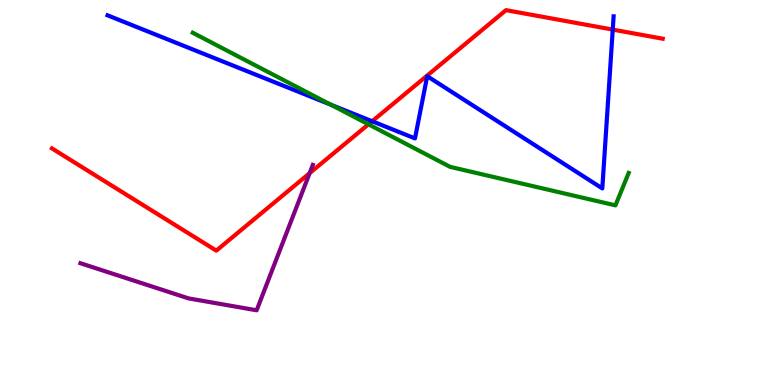[{'lines': ['blue', 'red'], 'intersections': [{'x': 4.8, 'y': 6.85}, {'x': 7.91, 'y': 9.23}]}, {'lines': ['green', 'red'], 'intersections': [{'x': 4.75, 'y': 6.77}]}, {'lines': ['purple', 'red'], 'intersections': [{'x': 4.0, 'y': 5.5}]}, {'lines': ['blue', 'green'], 'intersections': [{'x': 4.27, 'y': 7.28}]}, {'lines': ['blue', 'purple'], 'intersections': []}, {'lines': ['green', 'purple'], 'intersections': []}]